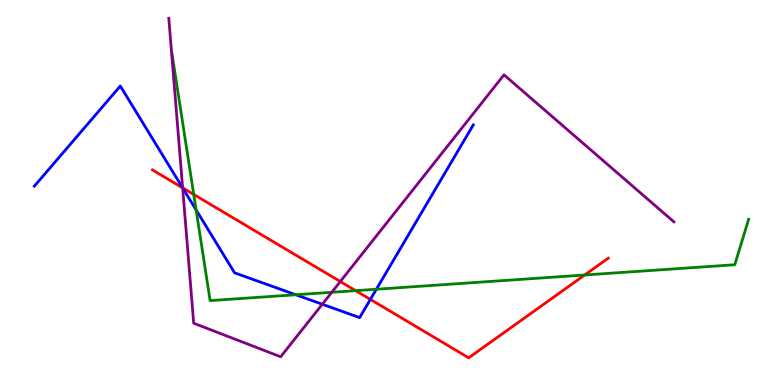[{'lines': ['blue', 'red'], 'intersections': [{'x': 2.36, 'y': 5.12}, {'x': 4.78, 'y': 2.22}]}, {'lines': ['green', 'red'], 'intersections': [{'x': 2.5, 'y': 4.95}, {'x': 4.59, 'y': 2.45}, {'x': 7.54, 'y': 2.86}]}, {'lines': ['purple', 'red'], 'intersections': [{'x': 2.36, 'y': 5.12}, {'x': 4.39, 'y': 2.69}]}, {'lines': ['blue', 'green'], 'intersections': [{'x': 2.53, 'y': 4.55}, {'x': 3.82, 'y': 2.34}, {'x': 4.86, 'y': 2.49}]}, {'lines': ['blue', 'purple'], 'intersections': [{'x': 2.36, 'y': 5.12}, {'x': 4.16, 'y': 2.1}]}, {'lines': ['green', 'purple'], 'intersections': [{'x': 4.28, 'y': 2.41}]}]